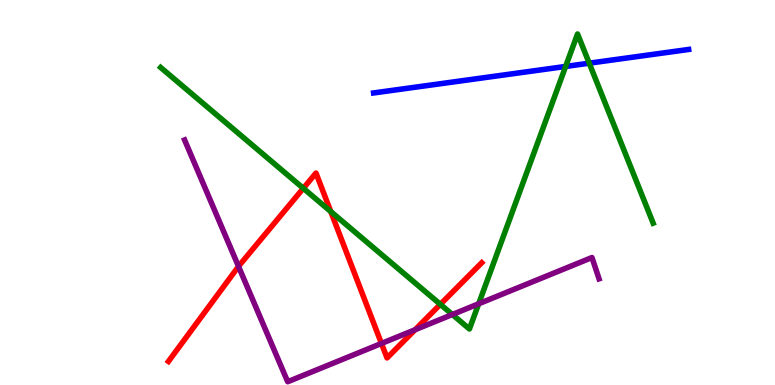[{'lines': ['blue', 'red'], 'intersections': []}, {'lines': ['green', 'red'], 'intersections': [{'x': 3.91, 'y': 5.11}, {'x': 4.27, 'y': 4.51}, {'x': 5.68, 'y': 2.09}]}, {'lines': ['purple', 'red'], 'intersections': [{'x': 3.08, 'y': 3.08}, {'x': 4.92, 'y': 1.08}, {'x': 5.36, 'y': 1.44}]}, {'lines': ['blue', 'green'], 'intersections': [{'x': 7.3, 'y': 8.27}, {'x': 7.6, 'y': 8.36}]}, {'lines': ['blue', 'purple'], 'intersections': []}, {'lines': ['green', 'purple'], 'intersections': [{'x': 5.84, 'y': 1.83}, {'x': 6.18, 'y': 2.11}]}]